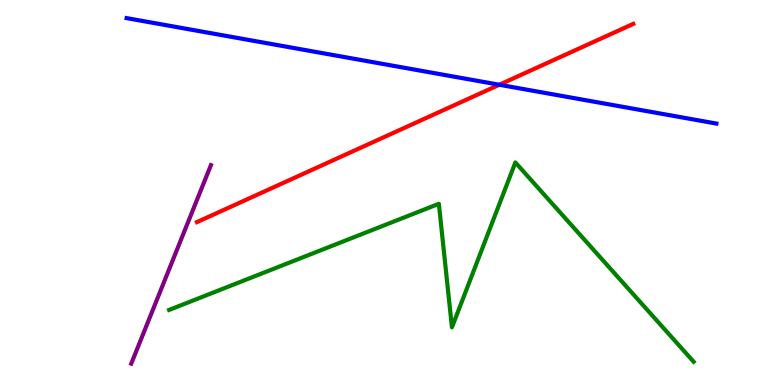[{'lines': ['blue', 'red'], 'intersections': [{'x': 6.44, 'y': 7.8}]}, {'lines': ['green', 'red'], 'intersections': []}, {'lines': ['purple', 'red'], 'intersections': []}, {'lines': ['blue', 'green'], 'intersections': []}, {'lines': ['blue', 'purple'], 'intersections': []}, {'lines': ['green', 'purple'], 'intersections': []}]